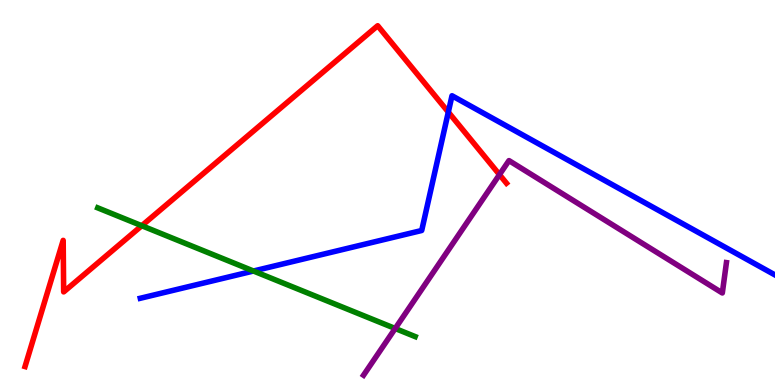[{'lines': ['blue', 'red'], 'intersections': [{'x': 5.78, 'y': 7.09}]}, {'lines': ['green', 'red'], 'intersections': [{'x': 1.83, 'y': 4.14}]}, {'lines': ['purple', 'red'], 'intersections': [{'x': 6.44, 'y': 5.46}]}, {'lines': ['blue', 'green'], 'intersections': [{'x': 3.27, 'y': 2.96}]}, {'lines': ['blue', 'purple'], 'intersections': []}, {'lines': ['green', 'purple'], 'intersections': [{'x': 5.1, 'y': 1.47}]}]